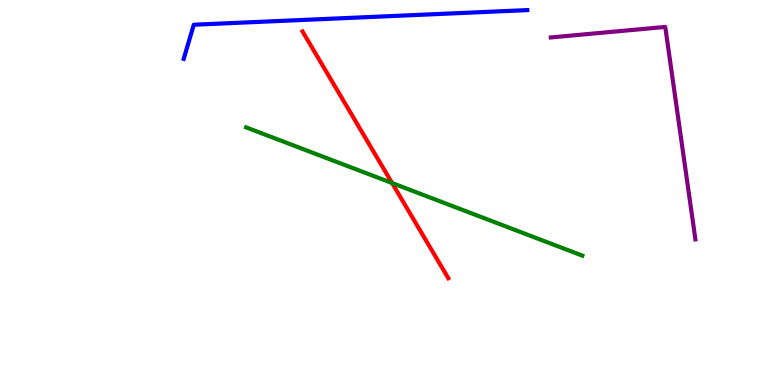[{'lines': ['blue', 'red'], 'intersections': []}, {'lines': ['green', 'red'], 'intersections': [{'x': 5.06, 'y': 5.25}]}, {'lines': ['purple', 'red'], 'intersections': []}, {'lines': ['blue', 'green'], 'intersections': []}, {'lines': ['blue', 'purple'], 'intersections': []}, {'lines': ['green', 'purple'], 'intersections': []}]